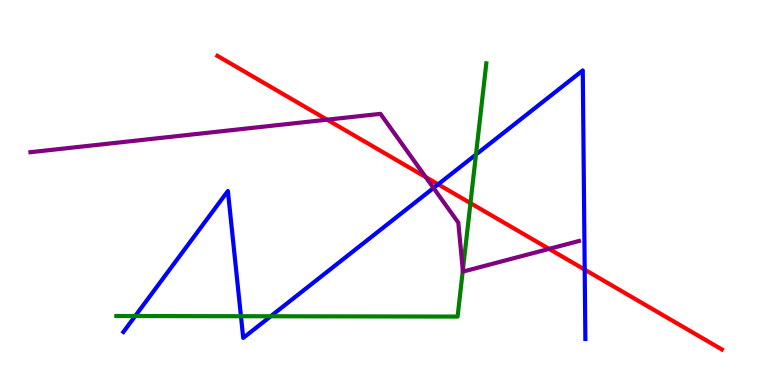[{'lines': ['blue', 'red'], 'intersections': [{'x': 5.65, 'y': 5.21}, {'x': 7.54, 'y': 3.0}]}, {'lines': ['green', 'red'], 'intersections': [{'x': 6.07, 'y': 4.72}]}, {'lines': ['purple', 'red'], 'intersections': [{'x': 4.22, 'y': 6.89}, {'x': 5.49, 'y': 5.4}, {'x': 7.08, 'y': 3.54}]}, {'lines': ['blue', 'green'], 'intersections': [{'x': 1.74, 'y': 1.79}, {'x': 3.11, 'y': 1.79}, {'x': 3.49, 'y': 1.79}, {'x': 6.14, 'y': 5.99}]}, {'lines': ['blue', 'purple'], 'intersections': [{'x': 5.59, 'y': 5.12}]}, {'lines': ['green', 'purple'], 'intersections': [{'x': 5.97, 'y': 2.98}]}]